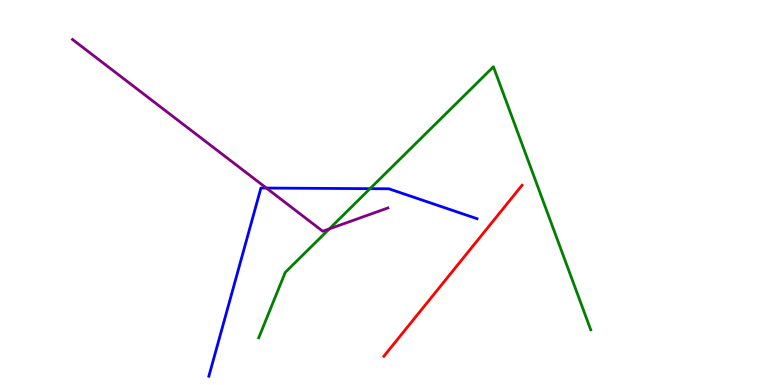[{'lines': ['blue', 'red'], 'intersections': []}, {'lines': ['green', 'red'], 'intersections': []}, {'lines': ['purple', 'red'], 'intersections': []}, {'lines': ['blue', 'green'], 'intersections': [{'x': 4.77, 'y': 5.1}]}, {'lines': ['blue', 'purple'], 'intersections': [{'x': 3.44, 'y': 5.12}]}, {'lines': ['green', 'purple'], 'intersections': [{'x': 4.25, 'y': 4.05}]}]